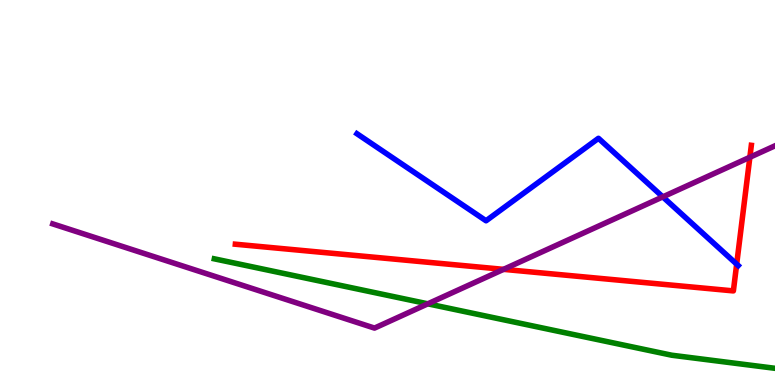[{'lines': ['blue', 'red'], 'intersections': [{'x': 9.51, 'y': 3.14}]}, {'lines': ['green', 'red'], 'intersections': []}, {'lines': ['purple', 'red'], 'intersections': [{'x': 6.5, 'y': 3.0}, {'x': 9.68, 'y': 5.92}]}, {'lines': ['blue', 'green'], 'intersections': []}, {'lines': ['blue', 'purple'], 'intersections': [{'x': 8.55, 'y': 4.89}]}, {'lines': ['green', 'purple'], 'intersections': [{'x': 5.52, 'y': 2.11}]}]